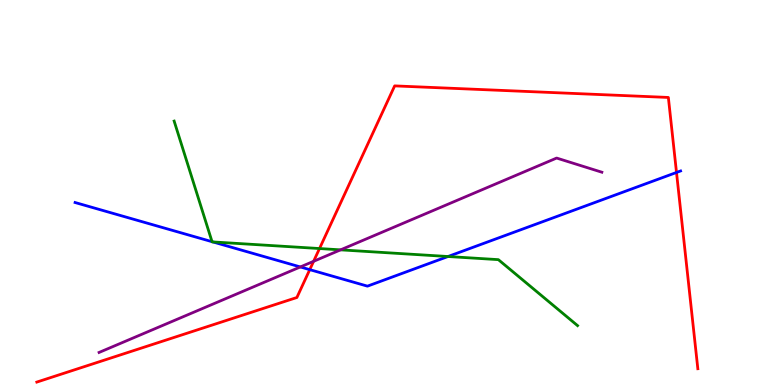[{'lines': ['blue', 'red'], 'intersections': [{'x': 4.0, 'y': 3.0}, {'x': 8.73, 'y': 5.52}]}, {'lines': ['green', 'red'], 'intersections': [{'x': 4.12, 'y': 3.54}]}, {'lines': ['purple', 'red'], 'intersections': [{'x': 4.05, 'y': 3.21}]}, {'lines': ['blue', 'green'], 'intersections': [{'x': 2.74, 'y': 3.72}, {'x': 2.75, 'y': 3.72}, {'x': 5.78, 'y': 3.34}]}, {'lines': ['blue', 'purple'], 'intersections': [{'x': 3.88, 'y': 3.07}]}, {'lines': ['green', 'purple'], 'intersections': [{'x': 4.39, 'y': 3.51}]}]